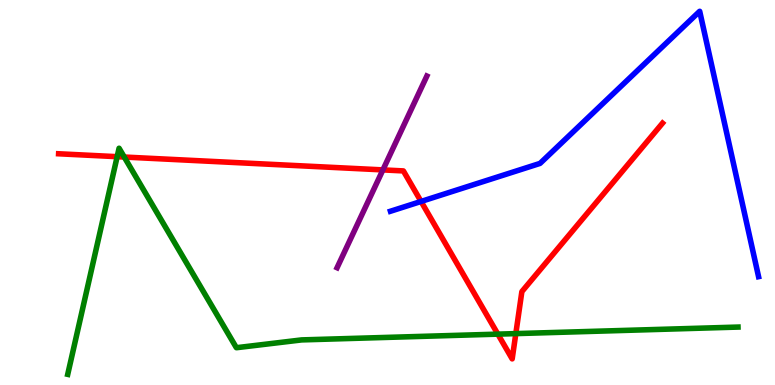[{'lines': ['blue', 'red'], 'intersections': [{'x': 5.43, 'y': 4.77}]}, {'lines': ['green', 'red'], 'intersections': [{'x': 1.51, 'y': 5.93}, {'x': 1.6, 'y': 5.92}, {'x': 6.42, 'y': 1.32}, {'x': 6.66, 'y': 1.33}]}, {'lines': ['purple', 'red'], 'intersections': [{'x': 4.94, 'y': 5.59}]}, {'lines': ['blue', 'green'], 'intersections': []}, {'lines': ['blue', 'purple'], 'intersections': []}, {'lines': ['green', 'purple'], 'intersections': []}]